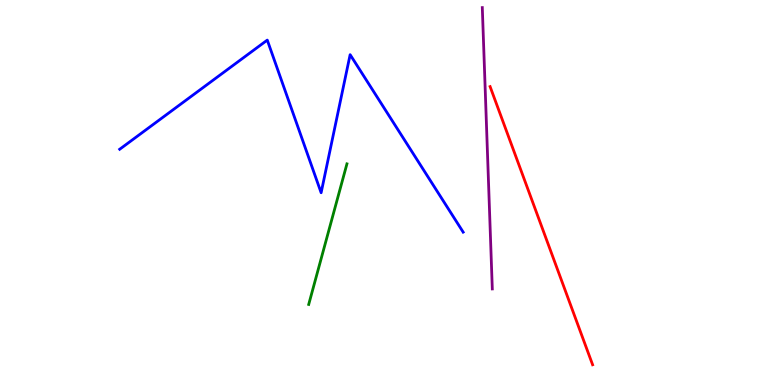[{'lines': ['blue', 'red'], 'intersections': []}, {'lines': ['green', 'red'], 'intersections': []}, {'lines': ['purple', 'red'], 'intersections': []}, {'lines': ['blue', 'green'], 'intersections': []}, {'lines': ['blue', 'purple'], 'intersections': []}, {'lines': ['green', 'purple'], 'intersections': []}]